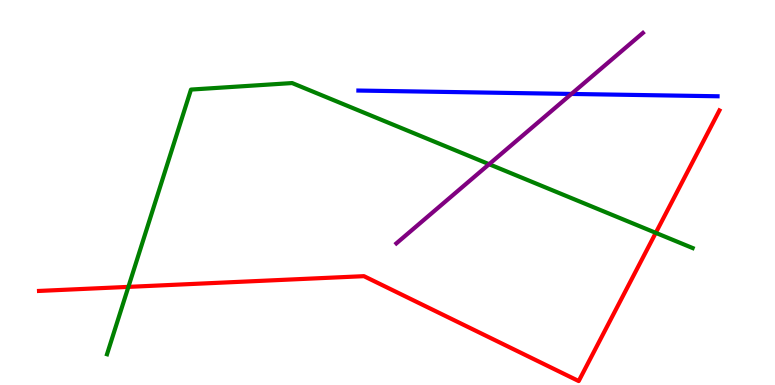[{'lines': ['blue', 'red'], 'intersections': []}, {'lines': ['green', 'red'], 'intersections': [{'x': 1.66, 'y': 2.55}, {'x': 8.46, 'y': 3.95}]}, {'lines': ['purple', 'red'], 'intersections': []}, {'lines': ['blue', 'green'], 'intersections': []}, {'lines': ['blue', 'purple'], 'intersections': [{'x': 7.37, 'y': 7.56}]}, {'lines': ['green', 'purple'], 'intersections': [{'x': 6.31, 'y': 5.73}]}]